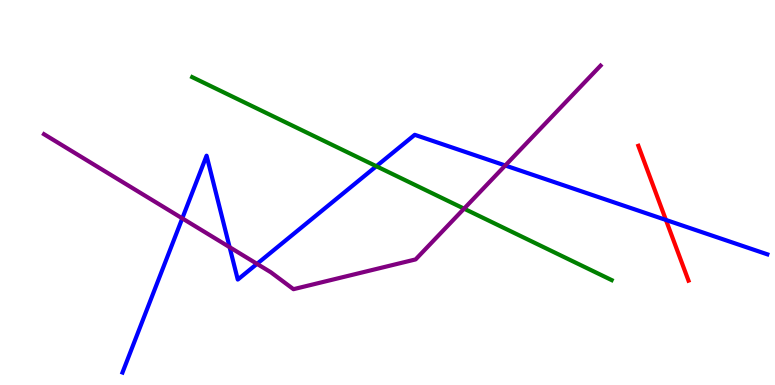[{'lines': ['blue', 'red'], 'intersections': [{'x': 8.59, 'y': 4.29}]}, {'lines': ['green', 'red'], 'intersections': []}, {'lines': ['purple', 'red'], 'intersections': []}, {'lines': ['blue', 'green'], 'intersections': [{'x': 4.86, 'y': 5.68}]}, {'lines': ['blue', 'purple'], 'intersections': [{'x': 2.35, 'y': 4.33}, {'x': 2.96, 'y': 3.58}, {'x': 3.32, 'y': 3.15}, {'x': 6.52, 'y': 5.7}]}, {'lines': ['green', 'purple'], 'intersections': [{'x': 5.99, 'y': 4.58}]}]